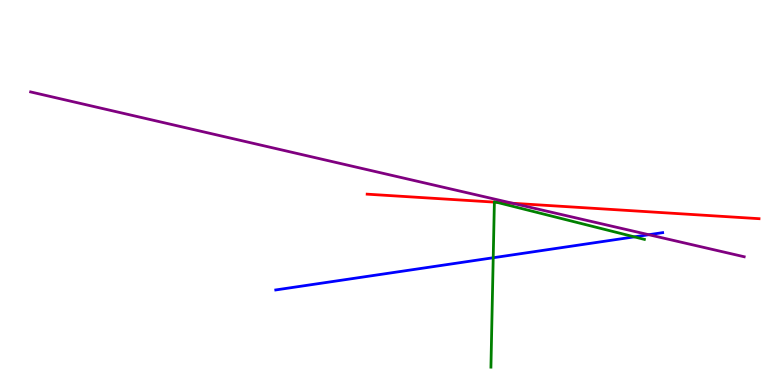[{'lines': ['blue', 'red'], 'intersections': []}, {'lines': ['green', 'red'], 'intersections': [{'x': 6.38, 'y': 4.75}, {'x': 6.41, 'y': 4.75}]}, {'lines': ['purple', 'red'], 'intersections': [{'x': 6.61, 'y': 4.72}]}, {'lines': ['blue', 'green'], 'intersections': [{'x': 6.36, 'y': 3.31}, {'x': 8.18, 'y': 3.85}]}, {'lines': ['blue', 'purple'], 'intersections': [{'x': 8.37, 'y': 3.9}]}, {'lines': ['green', 'purple'], 'intersections': []}]